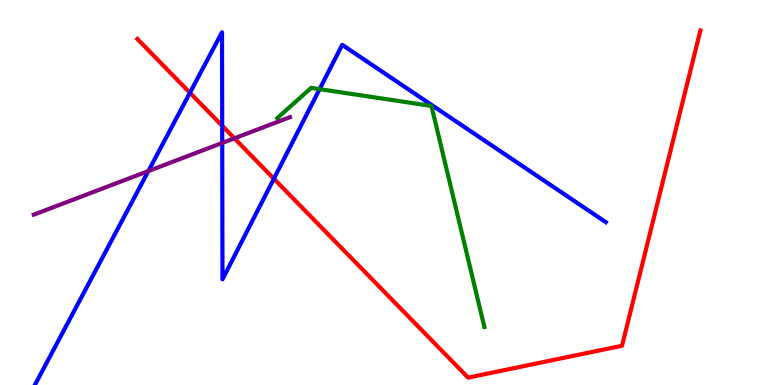[{'lines': ['blue', 'red'], 'intersections': [{'x': 2.45, 'y': 7.59}, {'x': 2.87, 'y': 6.73}, {'x': 3.53, 'y': 5.36}]}, {'lines': ['green', 'red'], 'intersections': []}, {'lines': ['purple', 'red'], 'intersections': [{'x': 3.02, 'y': 6.41}]}, {'lines': ['blue', 'green'], 'intersections': [{'x': 4.12, 'y': 7.68}]}, {'lines': ['blue', 'purple'], 'intersections': [{'x': 1.91, 'y': 5.56}, {'x': 2.87, 'y': 6.29}]}, {'lines': ['green', 'purple'], 'intersections': []}]